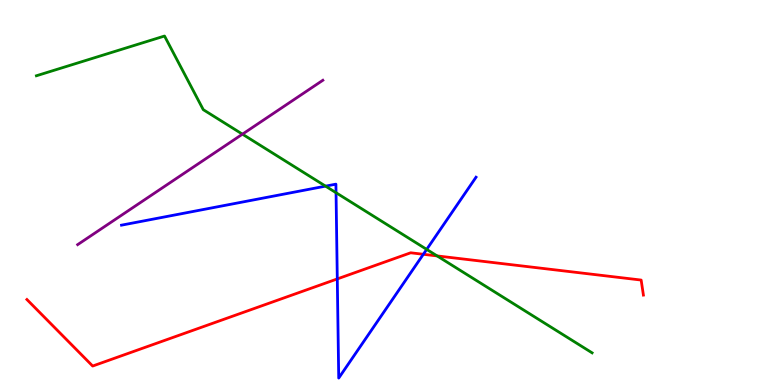[{'lines': ['blue', 'red'], 'intersections': [{'x': 4.35, 'y': 2.76}, {'x': 5.46, 'y': 3.4}]}, {'lines': ['green', 'red'], 'intersections': [{'x': 5.64, 'y': 3.35}]}, {'lines': ['purple', 'red'], 'intersections': []}, {'lines': ['blue', 'green'], 'intersections': [{'x': 4.2, 'y': 5.17}, {'x': 4.34, 'y': 4.99}, {'x': 5.51, 'y': 3.52}]}, {'lines': ['blue', 'purple'], 'intersections': []}, {'lines': ['green', 'purple'], 'intersections': [{'x': 3.13, 'y': 6.52}]}]